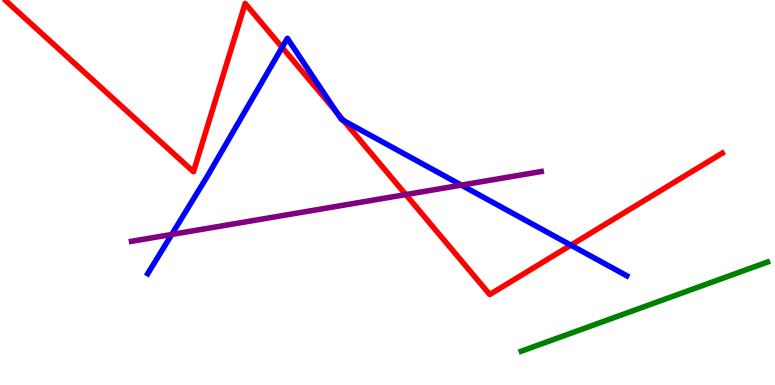[{'lines': ['blue', 'red'], 'intersections': [{'x': 3.64, 'y': 8.77}, {'x': 4.34, 'y': 7.08}, {'x': 4.43, 'y': 6.87}, {'x': 7.37, 'y': 3.63}]}, {'lines': ['green', 'red'], 'intersections': []}, {'lines': ['purple', 'red'], 'intersections': [{'x': 5.24, 'y': 4.95}]}, {'lines': ['blue', 'green'], 'intersections': []}, {'lines': ['blue', 'purple'], 'intersections': [{'x': 2.22, 'y': 3.91}, {'x': 5.95, 'y': 5.19}]}, {'lines': ['green', 'purple'], 'intersections': []}]